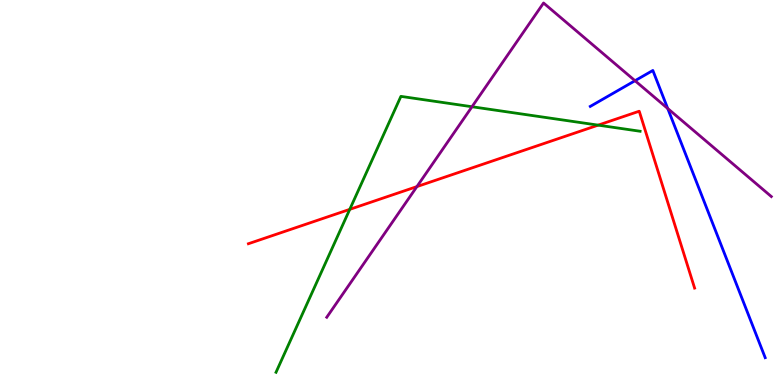[{'lines': ['blue', 'red'], 'intersections': []}, {'lines': ['green', 'red'], 'intersections': [{'x': 4.51, 'y': 4.56}, {'x': 7.72, 'y': 6.75}]}, {'lines': ['purple', 'red'], 'intersections': [{'x': 5.38, 'y': 5.15}]}, {'lines': ['blue', 'green'], 'intersections': []}, {'lines': ['blue', 'purple'], 'intersections': [{'x': 8.19, 'y': 7.9}, {'x': 8.62, 'y': 7.18}]}, {'lines': ['green', 'purple'], 'intersections': [{'x': 6.09, 'y': 7.23}]}]